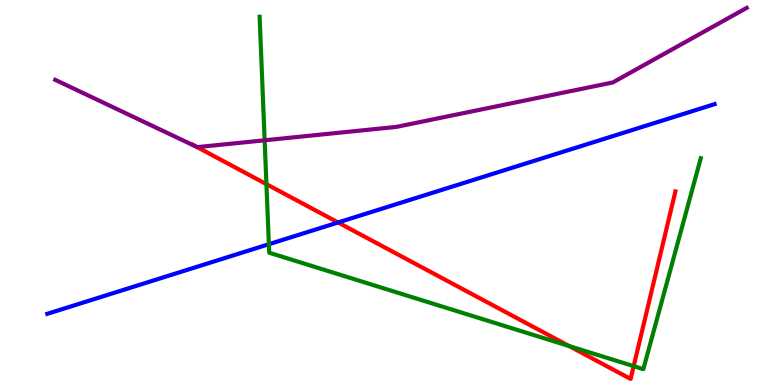[{'lines': ['blue', 'red'], 'intersections': [{'x': 4.36, 'y': 4.22}]}, {'lines': ['green', 'red'], 'intersections': [{'x': 3.44, 'y': 5.22}, {'x': 7.34, 'y': 1.01}, {'x': 8.18, 'y': 0.49}]}, {'lines': ['purple', 'red'], 'intersections': [{'x': 2.54, 'y': 6.18}]}, {'lines': ['blue', 'green'], 'intersections': [{'x': 3.47, 'y': 3.66}]}, {'lines': ['blue', 'purple'], 'intersections': []}, {'lines': ['green', 'purple'], 'intersections': [{'x': 3.41, 'y': 6.36}]}]